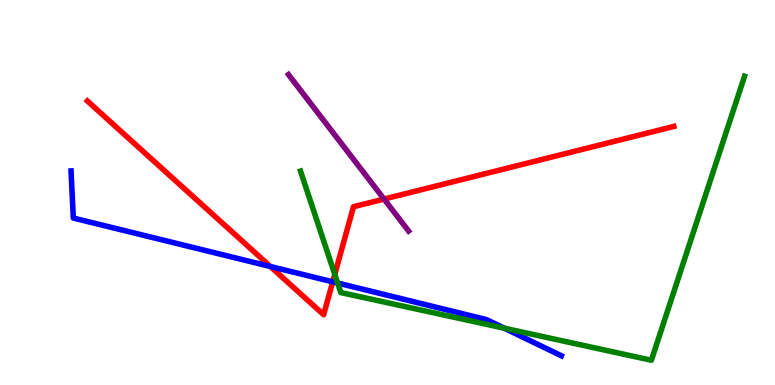[{'lines': ['blue', 'red'], 'intersections': [{'x': 3.49, 'y': 3.08}, {'x': 4.29, 'y': 2.68}]}, {'lines': ['green', 'red'], 'intersections': [{'x': 4.32, 'y': 2.87}]}, {'lines': ['purple', 'red'], 'intersections': [{'x': 4.96, 'y': 4.83}]}, {'lines': ['blue', 'green'], 'intersections': [{'x': 4.36, 'y': 2.65}, {'x': 6.51, 'y': 1.48}]}, {'lines': ['blue', 'purple'], 'intersections': []}, {'lines': ['green', 'purple'], 'intersections': []}]